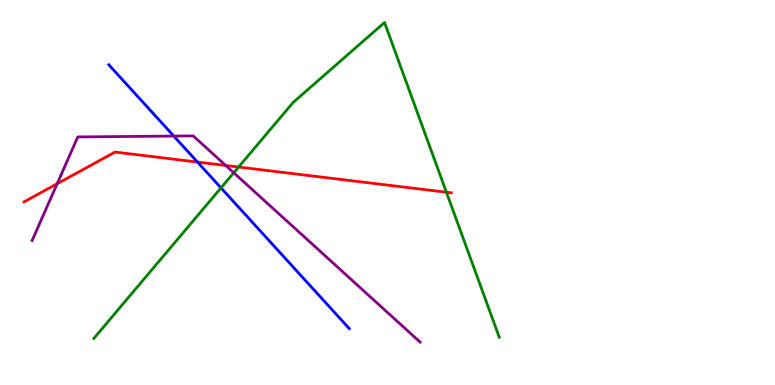[{'lines': ['blue', 'red'], 'intersections': [{'x': 2.55, 'y': 5.79}]}, {'lines': ['green', 'red'], 'intersections': [{'x': 3.08, 'y': 5.66}, {'x': 5.76, 'y': 5.01}]}, {'lines': ['purple', 'red'], 'intersections': [{'x': 0.738, 'y': 5.23}, {'x': 2.91, 'y': 5.7}]}, {'lines': ['blue', 'green'], 'intersections': [{'x': 2.85, 'y': 5.12}]}, {'lines': ['blue', 'purple'], 'intersections': [{'x': 2.24, 'y': 6.47}]}, {'lines': ['green', 'purple'], 'intersections': [{'x': 3.02, 'y': 5.51}]}]